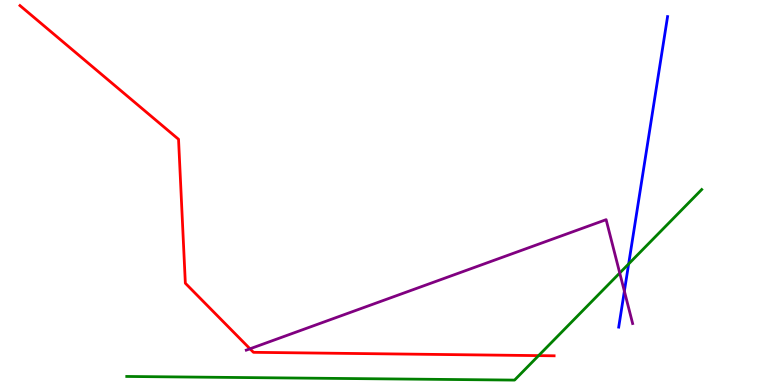[{'lines': ['blue', 'red'], 'intersections': []}, {'lines': ['green', 'red'], 'intersections': [{'x': 6.95, 'y': 0.763}]}, {'lines': ['purple', 'red'], 'intersections': [{'x': 3.23, 'y': 0.94}]}, {'lines': ['blue', 'green'], 'intersections': [{'x': 8.11, 'y': 3.15}]}, {'lines': ['blue', 'purple'], 'intersections': [{'x': 8.06, 'y': 2.44}]}, {'lines': ['green', 'purple'], 'intersections': [{'x': 8.0, 'y': 2.91}]}]